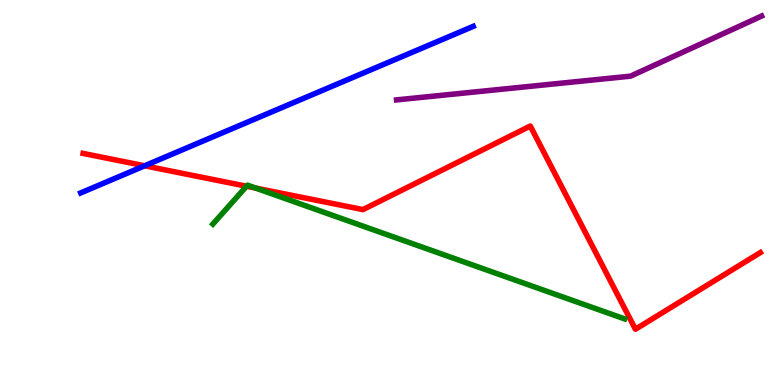[{'lines': ['blue', 'red'], 'intersections': [{'x': 1.87, 'y': 5.69}]}, {'lines': ['green', 'red'], 'intersections': [{'x': 3.18, 'y': 5.16}, {'x': 3.3, 'y': 5.11}]}, {'lines': ['purple', 'red'], 'intersections': []}, {'lines': ['blue', 'green'], 'intersections': []}, {'lines': ['blue', 'purple'], 'intersections': []}, {'lines': ['green', 'purple'], 'intersections': []}]